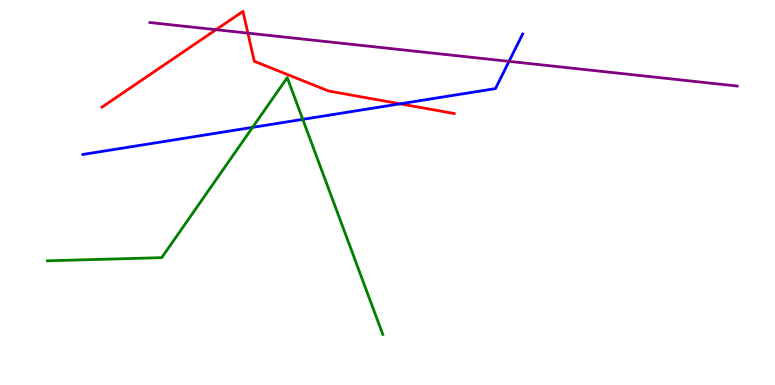[{'lines': ['blue', 'red'], 'intersections': [{'x': 5.16, 'y': 7.3}]}, {'lines': ['green', 'red'], 'intersections': []}, {'lines': ['purple', 'red'], 'intersections': [{'x': 2.79, 'y': 9.23}, {'x': 3.2, 'y': 9.14}]}, {'lines': ['blue', 'green'], 'intersections': [{'x': 3.26, 'y': 6.69}, {'x': 3.91, 'y': 6.9}]}, {'lines': ['blue', 'purple'], 'intersections': [{'x': 6.57, 'y': 8.41}]}, {'lines': ['green', 'purple'], 'intersections': []}]